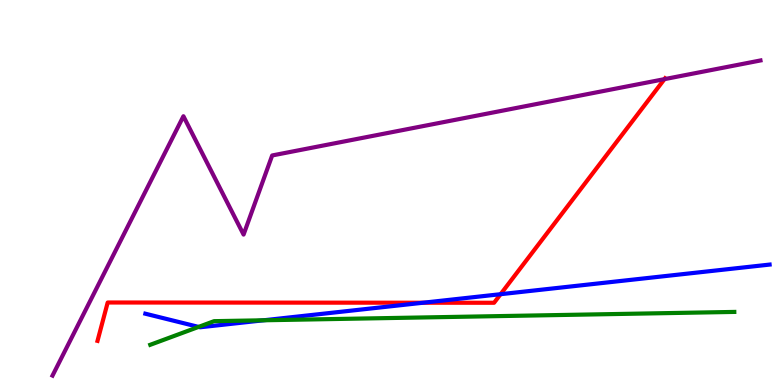[{'lines': ['blue', 'red'], 'intersections': [{'x': 5.46, 'y': 2.14}, {'x': 6.46, 'y': 2.36}]}, {'lines': ['green', 'red'], 'intersections': []}, {'lines': ['purple', 'red'], 'intersections': [{'x': 8.57, 'y': 7.94}]}, {'lines': ['blue', 'green'], 'intersections': [{'x': 2.56, 'y': 1.51}, {'x': 3.4, 'y': 1.68}]}, {'lines': ['blue', 'purple'], 'intersections': []}, {'lines': ['green', 'purple'], 'intersections': []}]